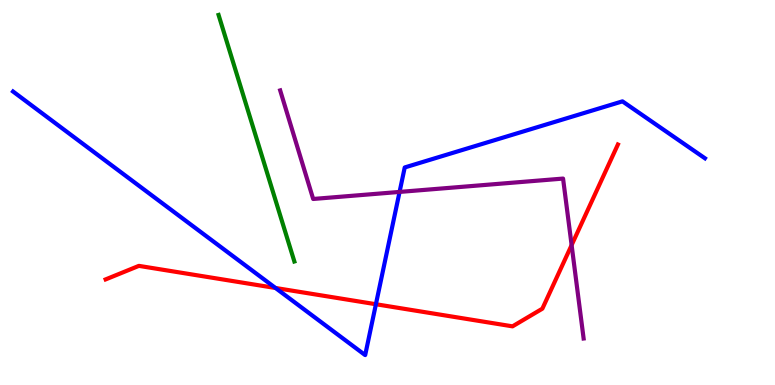[{'lines': ['blue', 'red'], 'intersections': [{'x': 3.56, 'y': 2.52}, {'x': 4.85, 'y': 2.1}]}, {'lines': ['green', 'red'], 'intersections': []}, {'lines': ['purple', 'red'], 'intersections': [{'x': 7.38, 'y': 3.63}]}, {'lines': ['blue', 'green'], 'intersections': []}, {'lines': ['blue', 'purple'], 'intersections': [{'x': 5.16, 'y': 5.02}]}, {'lines': ['green', 'purple'], 'intersections': []}]